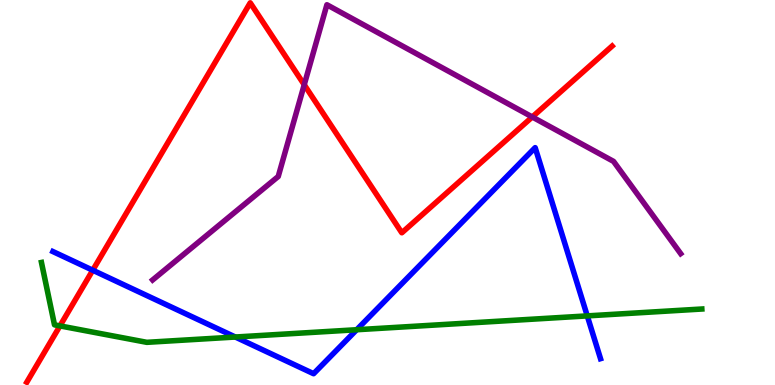[{'lines': ['blue', 'red'], 'intersections': [{'x': 1.2, 'y': 2.98}]}, {'lines': ['green', 'red'], 'intersections': [{'x': 0.774, 'y': 1.54}]}, {'lines': ['purple', 'red'], 'intersections': [{'x': 3.93, 'y': 7.8}, {'x': 6.87, 'y': 6.96}]}, {'lines': ['blue', 'green'], 'intersections': [{'x': 3.04, 'y': 1.25}, {'x': 4.6, 'y': 1.44}, {'x': 7.58, 'y': 1.8}]}, {'lines': ['blue', 'purple'], 'intersections': []}, {'lines': ['green', 'purple'], 'intersections': []}]